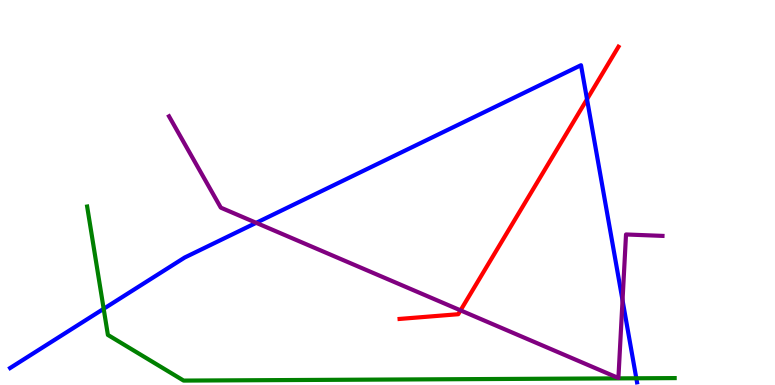[{'lines': ['blue', 'red'], 'intersections': [{'x': 7.57, 'y': 7.42}]}, {'lines': ['green', 'red'], 'intersections': []}, {'lines': ['purple', 'red'], 'intersections': [{'x': 5.94, 'y': 1.94}]}, {'lines': ['blue', 'green'], 'intersections': [{'x': 1.34, 'y': 1.98}, {'x': 8.21, 'y': 0.174}]}, {'lines': ['blue', 'purple'], 'intersections': [{'x': 3.31, 'y': 4.21}, {'x': 8.03, 'y': 2.2}]}, {'lines': ['green', 'purple'], 'intersections': []}]